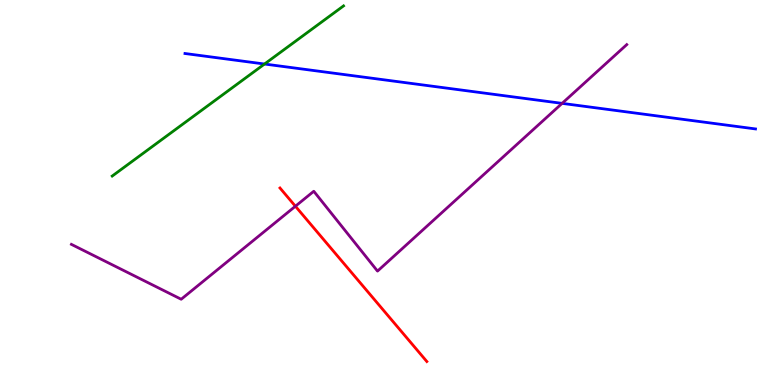[{'lines': ['blue', 'red'], 'intersections': []}, {'lines': ['green', 'red'], 'intersections': []}, {'lines': ['purple', 'red'], 'intersections': [{'x': 3.81, 'y': 4.64}]}, {'lines': ['blue', 'green'], 'intersections': [{'x': 3.41, 'y': 8.34}]}, {'lines': ['blue', 'purple'], 'intersections': [{'x': 7.25, 'y': 7.32}]}, {'lines': ['green', 'purple'], 'intersections': []}]